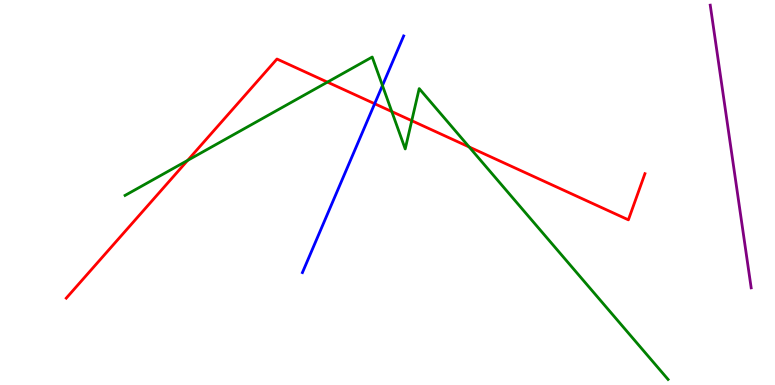[{'lines': ['blue', 'red'], 'intersections': [{'x': 4.83, 'y': 7.31}]}, {'lines': ['green', 'red'], 'intersections': [{'x': 2.42, 'y': 5.83}, {'x': 4.22, 'y': 7.87}, {'x': 5.06, 'y': 7.1}, {'x': 5.31, 'y': 6.86}, {'x': 6.05, 'y': 6.18}]}, {'lines': ['purple', 'red'], 'intersections': []}, {'lines': ['blue', 'green'], 'intersections': [{'x': 4.93, 'y': 7.78}]}, {'lines': ['blue', 'purple'], 'intersections': []}, {'lines': ['green', 'purple'], 'intersections': []}]